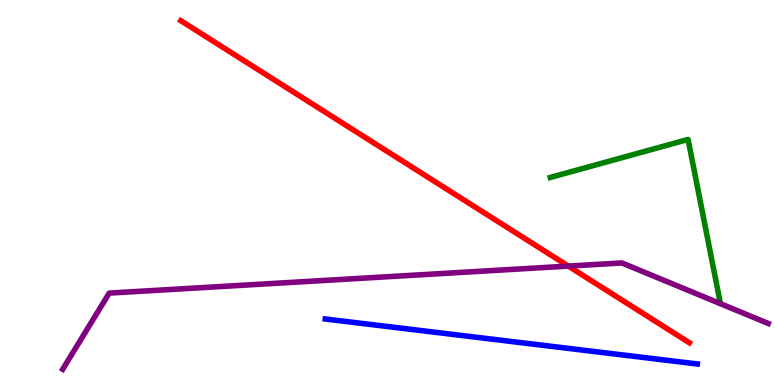[{'lines': ['blue', 'red'], 'intersections': []}, {'lines': ['green', 'red'], 'intersections': []}, {'lines': ['purple', 'red'], 'intersections': [{'x': 7.33, 'y': 3.09}]}, {'lines': ['blue', 'green'], 'intersections': []}, {'lines': ['blue', 'purple'], 'intersections': []}, {'lines': ['green', 'purple'], 'intersections': []}]